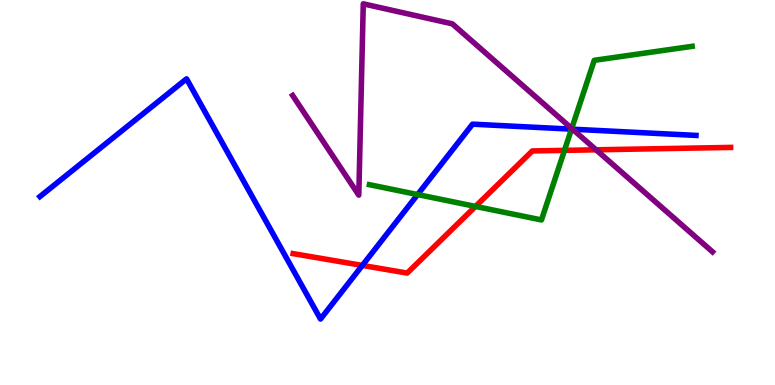[{'lines': ['blue', 'red'], 'intersections': [{'x': 4.68, 'y': 3.11}]}, {'lines': ['green', 'red'], 'intersections': [{'x': 6.14, 'y': 4.64}, {'x': 7.28, 'y': 6.09}]}, {'lines': ['purple', 'red'], 'intersections': [{'x': 7.69, 'y': 6.11}]}, {'lines': ['blue', 'green'], 'intersections': [{'x': 5.39, 'y': 4.95}, {'x': 7.37, 'y': 6.65}]}, {'lines': ['blue', 'purple'], 'intersections': [{'x': 7.39, 'y': 6.64}]}, {'lines': ['green', 'purple'], 'intersections': [{'x': 7.38, 'y': 6.66}]}]